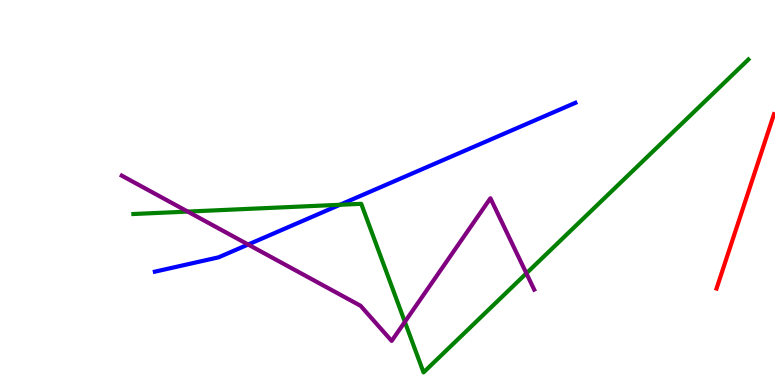[{'lines': ['blue', 'red'], 'intersections': []}, {'lines': ['green', 'red'], 'intersections': []}, {'lines': ['purple', 'red'], 'intersections': []}, {'lines': ['blue', 'green'], 'intersections': [{'x': 4.39, 'y': 4.68}]}, {'lines': ['blue', 'purple'], 'intersections': [{'x': 3.2, 'y': 3.65}]}, {'lines': ['green', 'purple'], 'intersections': [{'x': 2.42, 'y': 4.5}, {'x': 5.22, 'y': 1.64}, {'x': 6.79, 'y': 2.9}]}]